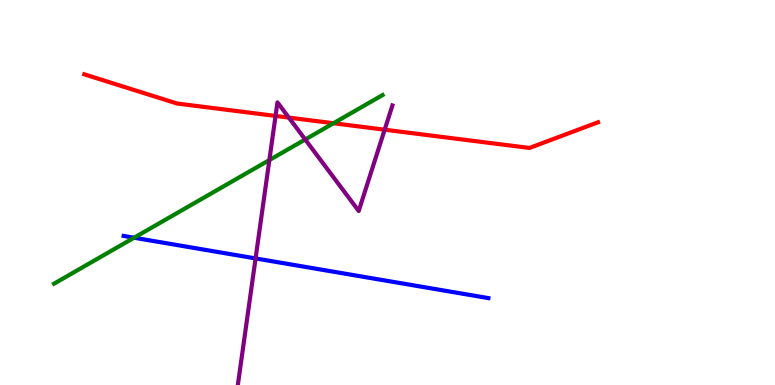[{'lines': ['blue', 'red'], 'intersections': []}, {'lines': ['green', 'red'], 'intersections': [{'x': 4.3, 'y': 6.8}]}, {'lines': ['purple', 'red'], 'intersections': [{'x': 3.56, 'y': 6.99}, {'x': 3.73, 'y': 6.95}, {'x': 4.96, 'y': 6.63}]}, {'lines': ['blue', 'green'], 'intersections': [{'x': 1.73, 'y': 3.83}]}, {'lines': ['blue', 'purple'], 'intersections': [{'x': 3.3, 'y': 3.29}]}, {'lines': ['green', 'purple'], 'intersections': [{'x': 3.48, 'y': 5.84}, {'x': 3.94, 'y': 6.38}]}]